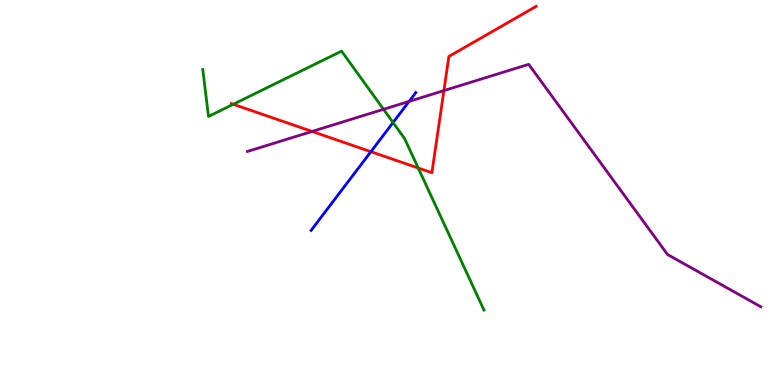[{'lines': ['blue', 'red'], 'intersections': [{'x': 4.79, 'y': 6.06}]}, {'lines': ['green', 'red'], 'intersections': [{'x': 3.01, 'y': 7.29}, {'x': 5.4, 'y': 5.64}]}, {'lines': ['purple', 'red'], 'intersections': [{'x': 4.03, 'y': 6.59}, {'x': 5.73, 'y': 7.65}]}, {'lines': ['blue', 'green'], 'intersections': [{'x': 5.07, 'y': 6.82}]}, {'lines': ['blue', 'purple'], 'intersections': [{'x': 5.28, 'y': 7.37}]}, {'lines': ['green', 'purple'], 'intersections': [{'x': 4.95, 'y': 7.16}]}]